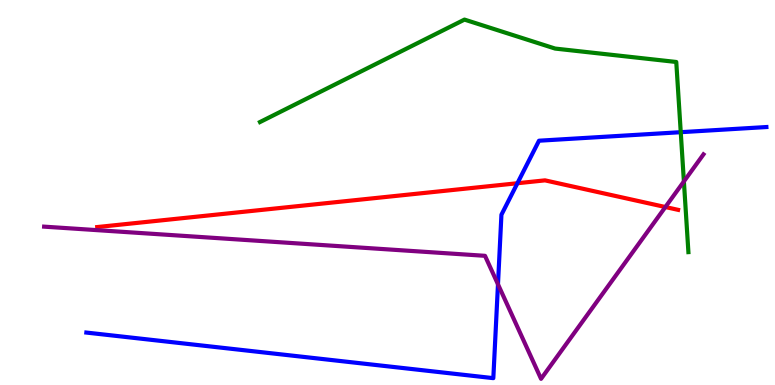[{'lines': ['blue', 'red'], 'intersections': [{'x': 6.68, 'y': 5.24}]}, {'lines': ['green', 'red'], 'intersections': []}, {'lines': ['purple', 'red'], 'intersections': [{'x': 8.59, 'y': 4.62}]}, {'lines': ['blue', 'green'], 'intersections': [{'x': 8.78, 'y': 6.57}]}, {'lines': ['blue', 'purple'], 'intersections': [{'x': 6.43, 'y': 2.62}]}, {'lines': ['green', 'purple'], 'intersections': [{'x': 8.82, 'y': 5.29}]}]